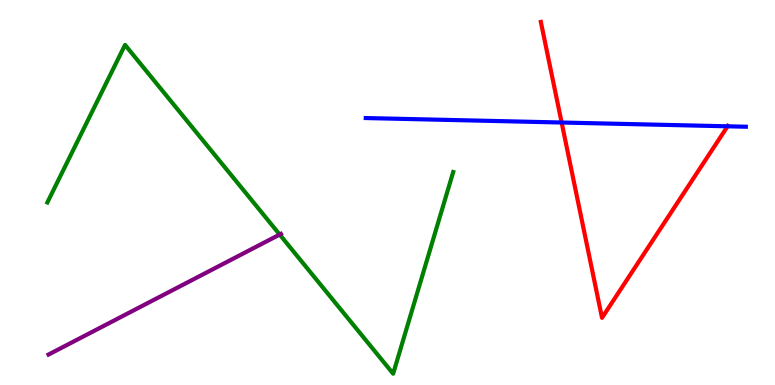[{'lines': ['blue', 'red'], 'intersections': [{'x': 7.25, 'y': 6.82}, {'x': 9.39, 'y': 6.72}]}, {'lines': ['green', 'red'], 'intersections': []}, {'lines': ['purple', 'red'], 'intersections': []}, {'lines': ['blue', 'green'], 'intersections': []}, {'lines': ['blue', 'purple'], 'intersections': []}, {'lines': ['green', 'purple'], 'intersections': [{'x': 3.61, 'y': 3.91}]}]